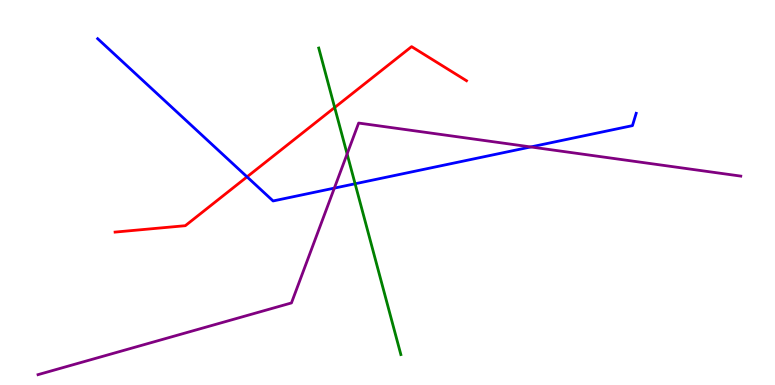[{'lines': ['blue', 'red'], 'intersections': [{'x': 3.19, 'y': 5.41}]}, {'lines': ['green', 'red'], 'intersections': [{'x': 4.32, 'y': 7.21}]}, {'lines': ['purple', 'red'], 'intersections': []}, {'lines': ['blue', 'green'], 'intersections': [{'x': 4.58, 'y': 5.23}]}, {'lines': ['blue', 'purple'], 'intersections': [{'x': 4.31, 'y': 5.11}, {'x': 6.85, 'y': 6.18}]}, {'lines': ['green', 'purple'], 'intersections': [{'x': 4.48, 'y': 6.0}]}]